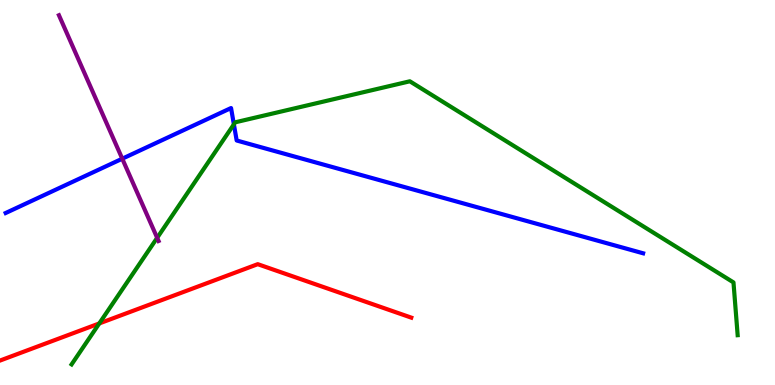[{'lines': ['blue', 'red'], 'intersections': []}, {'lines': ['green', 'red'], 'intersections': [{'x': 1.28, 'y': 1.6}]}, {'lines': ['purple', 'red'], 'intersections': []}, {'lines': ['blue', 'green'], 'intersections': [{'x': 3.02, 'y': 6.77}]}, {'lines': ['blue', 'purple'], 'intersections': [{'x': 1.58, 'y': 5.88}]}, {'lines': ['green', 'purple'], 'intersections': [{'x': 2.03, 'y': 3.82}]}]